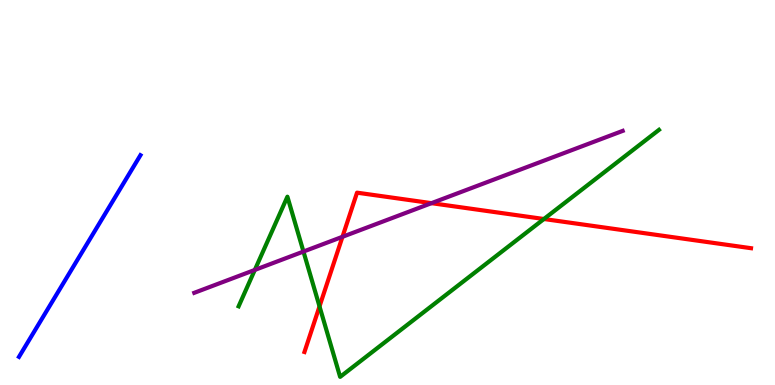[{'lines': ['blue', 'red'], 'intersections': []}, {'lines': ['green', 'red'], 'intersections': [{'x': 4.12, 'y': 2.04}, {'x': 7.02, 'y': 4.31}]}, {'lines': ['purple', 'red'], 'intersections': [{'x': 4.42, 'y': 3.85}, {'x': 5.57, 'y': 4.72}]}, {'lines': ['blue', 'green'], 'intersections': []}, {'lines': ['blue', 'purple'], 'intersections': []}, {'lines': ['green', 'purple'], 'intersections': [{'x': 3.29, 'y': 2.99}, {'x': 3.92, 'y': 3.47}]}]